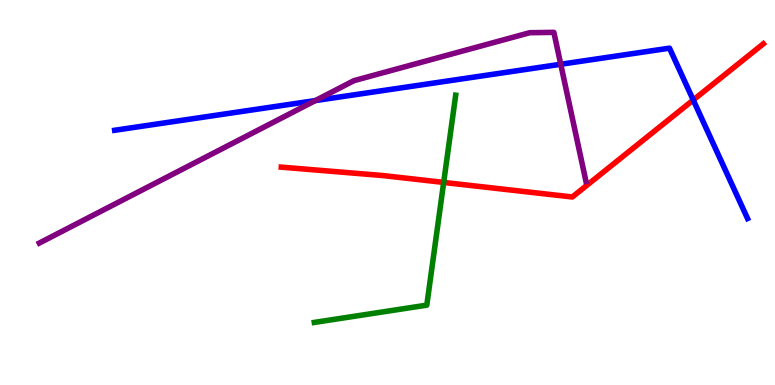[{'lines': ['blue', 'red'], 'intersections': [{'x': 8.95, 'y': 7.4}]}, {'lines': ['green', 'red'], 'intersections': [{'x': 5.72, 'y': 5.26}]}, {'lines': ['purple', 'red'], 'intersections': []}, {'lines': ['blue', 'green'], 'intersections': []}, {'lines': ['blue', 'purple'], 'intersections': [{'x': 4.07, 'y': 7.39}, {'x': 7.24, 'y': 8.33}]}, {'lines': ['green', 'purple'], 'intersections': []}]